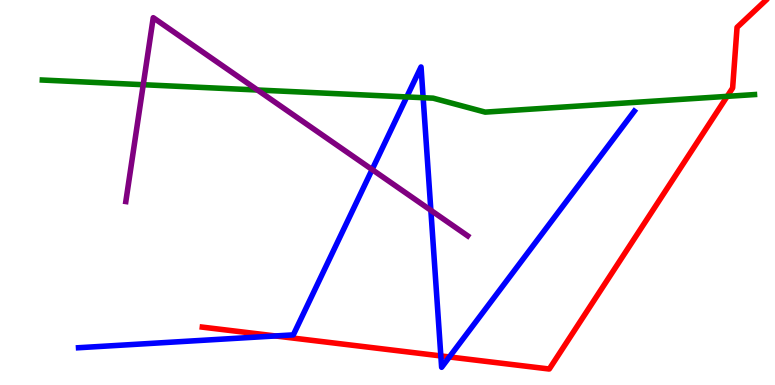[{'lines': ['blue', 'red'], 'intersections': [{'x': 3.55, 'y': 1.27}, {'x': 5.69, 'y': 0.755}, {'x': 5.8, 'y': 0.728}]}, {'lines': ['green', 'red'], 'intersections': [{'x': 9.38, 'y': 7.5}]}, {'lines': ['purple', 'red'], 'intersections': []}, {'lines': ['blue', 'green'], 'intersections': [{'x': 5.25, 'y': 7.48}, {'x': 5.46, 'y': 7.46}]}, {'lines': ['blue', 'purple'], 'intersections': [{'x': 4.8, 'y': 5.6}, {'x': 5.56, 'y': 4.54}]}, {'lines': ['green', 'purple'], 'intersections': [{'x': 1.85, 'y': 7.8}, {'x': 3.32, 'y': 7.66}]}]